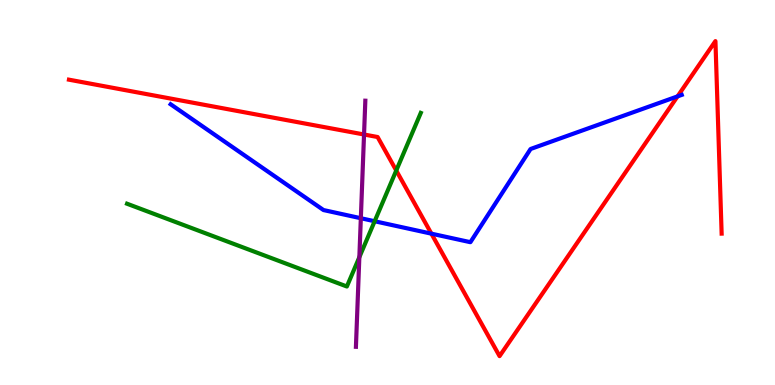[{'lines': ['blue', 'red'], 'intersections': [{'x': 5.57, 'y': 3.93}, {'x': 8.74, 'y': 7.5}]}, {'lines': ['green', 'red'], 'intersections': [{'x': 5.11, 'y': 5.57}]}, {'lines': ['purple', 'red'], 'intersections': [{'x': 4.7, 'y': 6.51}]}, {'lines': ['blue', 'green'], 'intersections': [{'x': 4.83, 'y': 4.25}]}, {'lines': ['blue', 'purple'], 'intersections': [{'x': 4.66, 'y': 4.33}]}, {'lines': ['green', 'purple'], 'intersections': [{'x': 4.64, 'y': 3.32}]}]